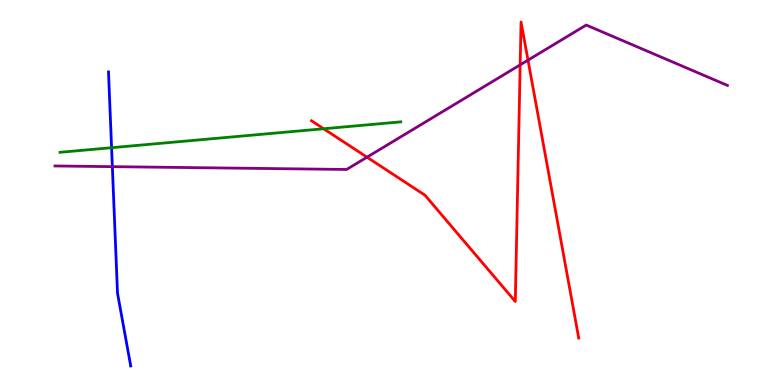[{'lines': ['blue', 'red'], 'intersections': []}, {'lines': ['green', 'red'], 'intersections': [{'x': 4.18, 'y': 6.66}]}, {'lines': ['purple', 'red'], 'intersections': [{'x': 4.74, 'y': 5.92}, {'x': 6.71, 'y': 8.32}, {'x': 6.81, 'y': 8.44}]}, {'lines': ['blue', 'green'], 'intersections': [{'x': 1.44, 'y': 6.16}]}, {'lines': ['blue', 'purple'], 'intersections': [{'x': 1.45, 'y': 5.67}]}, {'lines': ['green', 'purple'], 'intersections': []}]